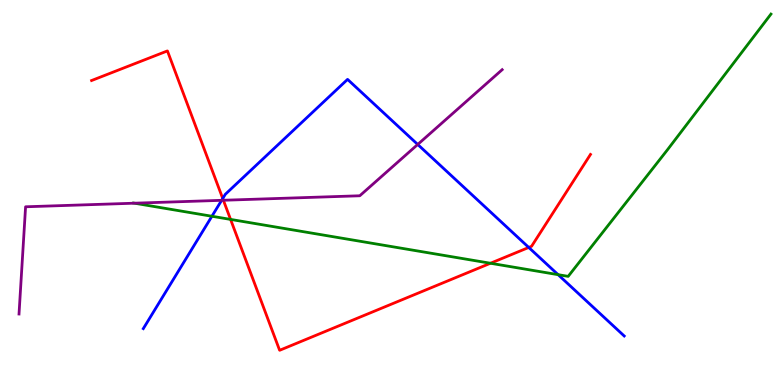[{'lines': ['blue', 'red'], 'intersections': [{'x': 2.87, 'y': 4.84}, {'x': 6.82, 'y': 3.57}]}, {'lines': ['green', 'red'], 'intersections': [{'x': 2.98, 'y': 4.3}, {'x': 6.33, 'y': 3.16}]}, {'lines': ['purple', 'red'], 'intersections': [{'x': 2.88, 'y': 4.8}]}, {'lines': ['blue', 'green'], 'intersections': [{'x': 2.73, 'y': 4.38}, {'x': 7.2, 'y': 2.87}]}, {'lines': ['blue', 'purple'], 'intersections': [{'x': 2.86, 'y': 4.8}, {'x': 5.39, 'y': 6.25}]}, {'lines': ['green', 'purple'], 'intersections': [{'x': 1.74, 'y': 4.72}]}]